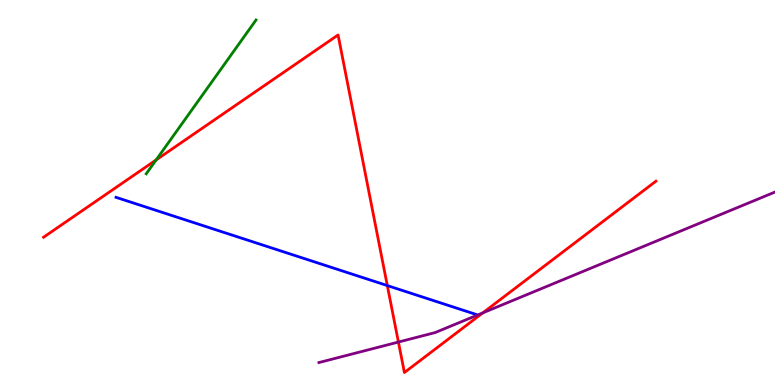[{'lines': ['blue', 'red'], 'intersections': [{'x': 5.0, 'y': 2.58}]}, {'lines': ['green', 'red'], 'intersections': [{'x': 2.01, 'y': 5.85}]}, {'lines': ['purple', 'red'], 'intersections': [{'x': 5.14, 'y': 1.12}, {'x': 6.23, 'y': 1.87}]}, {'lines': ['blue', 'green'], 'intersections': []}, {'lines': ['blue', 'purple'], 'intersections': []}, {'lines': ['green', 'purple'], 'intersections': []}]